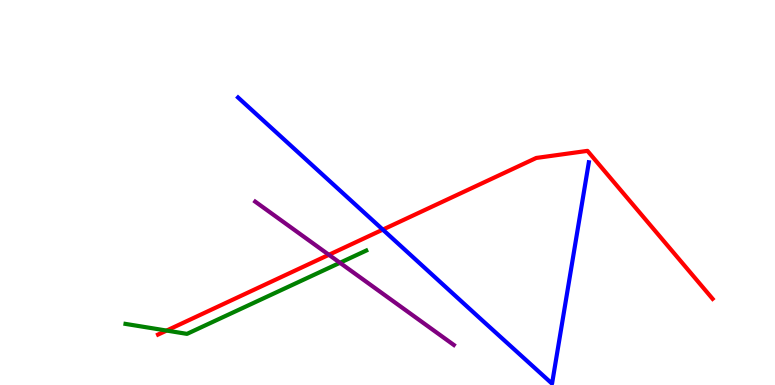[{'lines': ['blue', 'red'], 'intersections': [{'x': 4.94, 'y': 4.04}]}, {'lines': ['green', 'red'], 'intersections': [{'x': 2.15, 'y': 1.41}]}, {'lines': ['purple', 'red'], 'intersections': [{'x': 4.24, 'y': 3.38}]}, {'lines': ['blue', 'green'], 'intersections': []}, {'lines': ['blue', 'purple'], 'intersections': []}, {'lines': ['green', 'purple'], 'intersections': [{'x': 4.39, 'y': 3.17}]}]